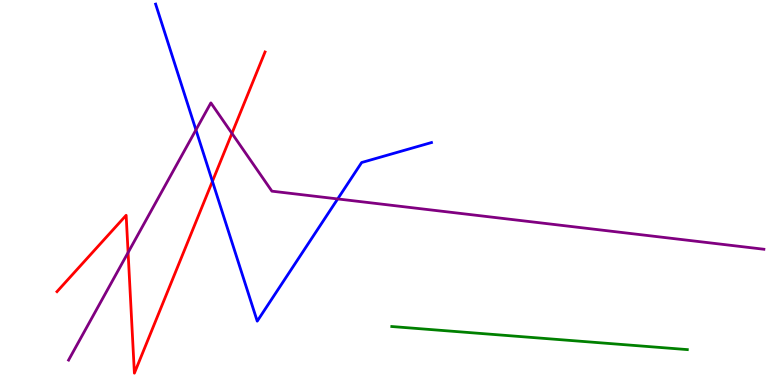[{'lines': ['blue', 'red'], 'intersections': [{'x': 2.74, 'y': 5.29}]}, {'lines': ['green', 'red'], 'intersections': []}, {'lines': ['purple', 'red'], 'intersections': [{'x': 1.65, 'y': 3.44}, {'x': 2.99, 'y': 6.54}]}, {'lines': ['blue', 'green'], 'intersections': []}, {'lines': ['blue', 'purple'], 'intersections': [{'x': 2.53, 'y': 6.63}, {'x': 4.36, 'y': 4.83}]}, {'lines': ['green', 'purple'], 'intersections': []}]